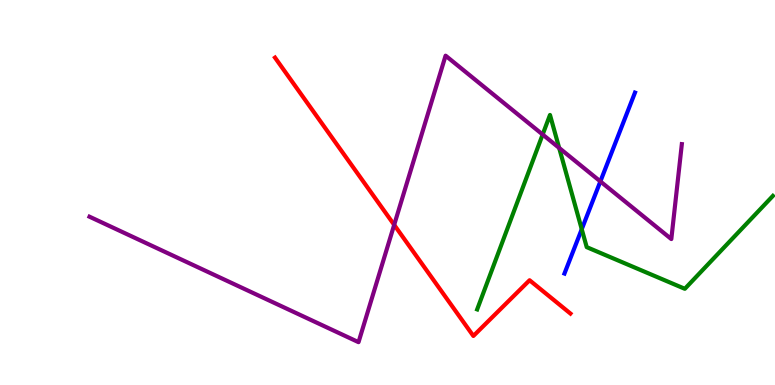[{'lines': ['blue', 'red'], 'intersections': []}, {'lines': ['green', 'red'], 'intersections': []}, {'lines': ['purple', 'red'], 'intersections': [{'x': 5.09, 'y': 4.16}]}, {'lines': ['blue', 'green'], 'intersections': [{'x': 7.51, 'y': 4.05}]}, {'lines': ['blue', 'purple'], 'intersections': [{'x': 7.75, 'y': 5.29}]}, {'lines': ['green', 'purple'], 'intersections': [{'x': 7.0, 'y': 6.51}, {'x': 7.22, 'y': 6.16}]}]